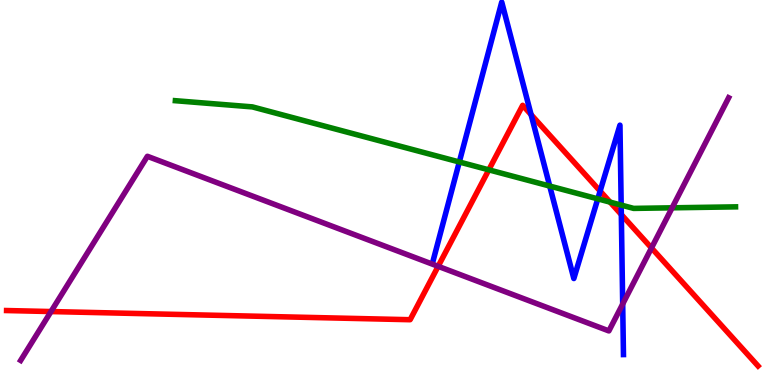[{'lines': ['blue', 'red'], 'intersections': [{'x': 6.85, 'y': 7.02}, {'x': 7.74, 'y': 5.04}, {'x': 8.02, 'y': 4.43}]}, {'lines': ['green', 'red'], 'intersections': [{'x': 6.31, 'y': 5.59}, {'x': 7.87, 'y': 4.75}]}, {'lines': ['purple', 'red'], 'intersections': [{'x': 0.658, 'y': 1.91}, {'x': 5.65, 'y': 3.08}, {'x': 8.41, 'y': 3.56}]}, {'lines': ['blue', 'green'], 'intersections': [{'x': 5.93, 'y': 5.79}, {'x': 7.09, 'y': 5.17}, {'x': 7.71, 'y': 4.83}, {'x': 8.02, 'y': 4.67}]}, {'lines': ['blue', 'purple'], 'intersections': [{'x': 8.03, 'y': 2.1}]}, {'lines': ['green', 'purple'], 'intersections': [{'x': 8.67, 'y': 4.6}]}]